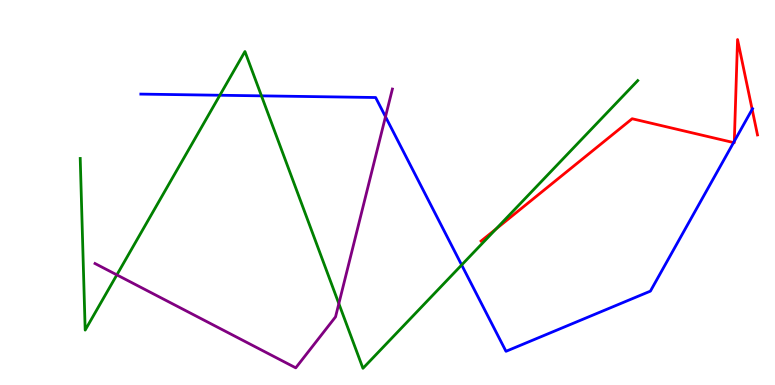[{'lines': ['blue', 'red'], 'intersections': [{'x': 9.47, 'y': 6.3}, {'x': 9.47, 'y': 6.33}, {'x': 9.71, 'y': 7.16}]}, {'lines': ['green', 'red'], 'intersections': [{'x': 6.4, 'y': 4.05}]}, {'lines': ['purple', 'red'], 'intersections': []}, {'lines': ['blue', 'green'], 'intersections': [{'x': 2.84, 'y': 7.53}, {'x': 3.37, 'y': 7.51}, {'x': 5.96, 'y': 3.12}]}, {'lines': ['blue', 'purple'], 'intersections': [{'x': 4.97, 'y': 6.97}]}, {'lines': ['green', 'purple'], 'intersections': [{'x': 1.51, 'y': 2.86}, {'x': 4.37, 'y': 2.11}]}]